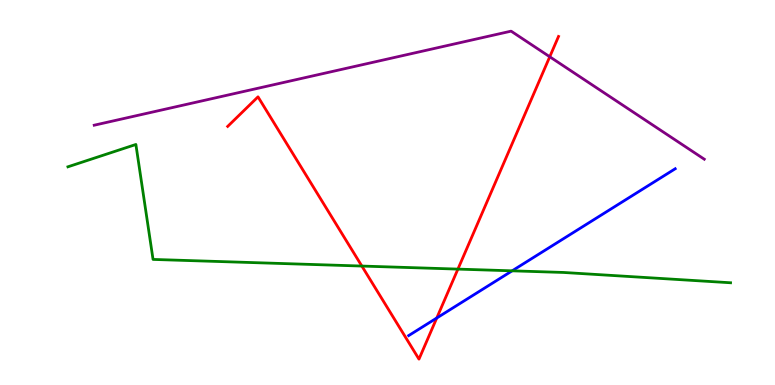[{'lines': ['blue', 'red'], 'intersections': [{'x': 5.64, 'y': 1.74}]}, {'lines': ['green', 'red'], 'intersections': [{'x': 4.67, 'y': 3.09}, {'x': 5.91, 'y': 3.01}]}, {'lines': ['purple', 'red'], 'intersections': [{'x': 7.09, 'y': 8.53}]}, {'lines': ['blue', 'green'], 'intersections': [{'x': 6.61, 'y': 2.97}]}, {'lines': ['blue', 'purple'], 'intersections': []}, {'lines': ['green', 'purple'], 'intersections': []}]